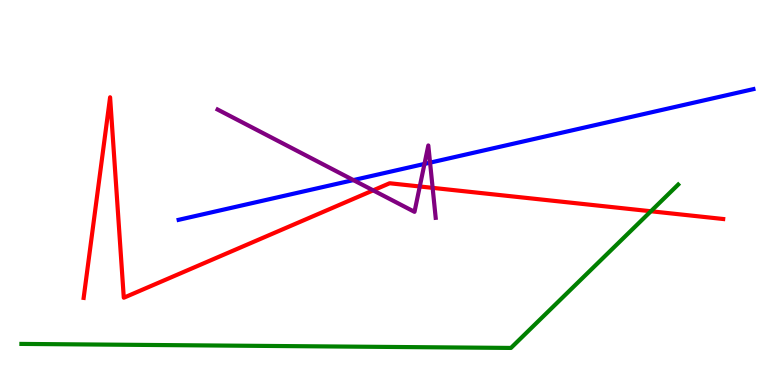[{'lines': ['blue', 'red'], 'intersections': []}, {'lines': ['green', 'red'], 'intersections': [{'x': 8.4, 'y': 4.51}]}, {'lines': ['purple', 'red'], 'intersections': [{'x': 4.81, 'y': 5.06}, {'x': 5.42, 'y': 5.16}, {'x': 5.58, 'y': 5.12}]}, {'lines': ['blue', 'green'], 'intersections': []}, {'lines': ['blue', 'purple'], 'intersections': [{'x': 4.56, 'y': 5.32}, {'x': 5.48, 'y': 5.74}, {'x': 5.55, 'y': 5.78}]}, {'lines': ['green', 'purple'], 'intersections': []}]